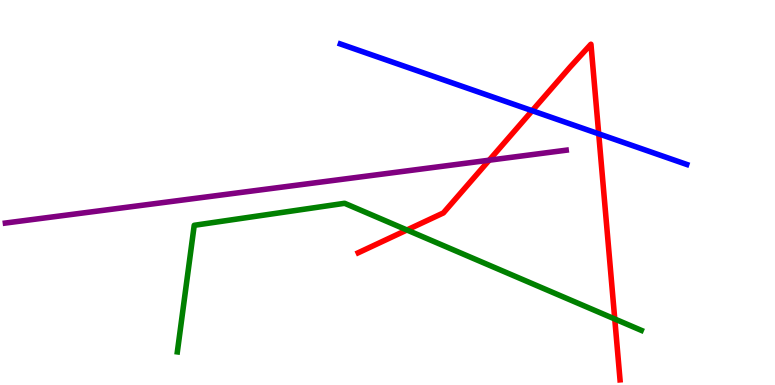[{'lines': ['blue', 'red'], 'intersections': [{'x': 6.87, 'y': 7.12}, {'x': 7.73, 'y': 6.52}]}, {'lines': ['green', 'red'], 'intersections': [{'x': 5.25, 'y': 4.03}, {'x': 7.93, 'y': 1.71}]}, {'lines': ['purple', 'red'], 'intersections': [{'x': 6.31, 'y': 5.84}]}, {'lines': ['blue', 'green'], 'intersections': []}, {'lines': ['blue', 'purple'], 'intersections': []}, {'lines': ['green', 'purple'], 'intersections': []}]